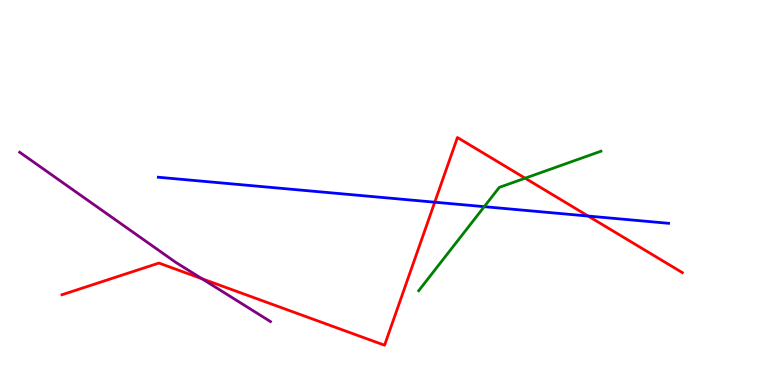[{'lines': ['blue', 'red'], 'intersections': [{'x': 5.61, 'y': 4.75}, {'x': 7.59, 'y': 4.39}]}, {'lines': ['green', 'red'], 'intersections': [{'x': 6.78, 'y': 5.37}]}, {'lines': ['purple', 'red'], 'intersections': [{'x': 2.61, 'y': 2.76}]}, {'lines': ['blue', 'green'], 'intersections': [{'x': 6.25, 'y': 4.63}]}, {'lines': ['blue', 'purple'], 'intersections': []}, {'lines': ['green', 'purple'], 'intersections': []}]